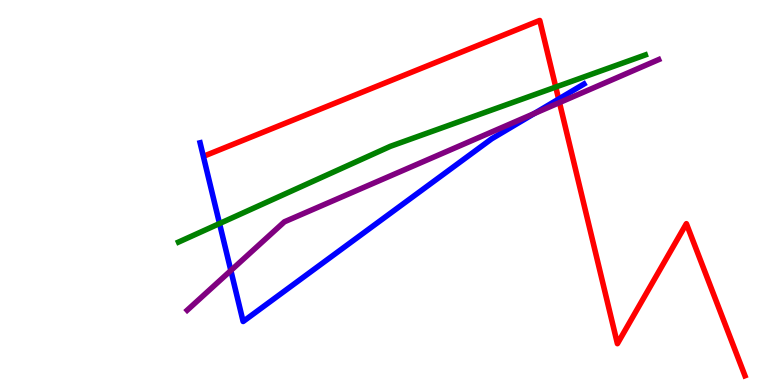[{'lines': ['blue', 'red'], 'intersections': [{'x': 7.21, 'y': 7.43}]}, {'lines': ['green', 'red'], 'intersections': [{'x': 7.17, 'y': 7.74}]}, {'lines': ['purple', 'red'], 'intersections': [{'x': 7.22, 'y': 7.34}]}, {'lines': ['blue', 'green'], 'intersections': [{'x': 2.83, 'y': 4.19}]}, {'lines': ['blue', 'purple'], 'intersections': [{'x': 2.98, 'y': 2.97}, {'x': 6.89, 'y': 7.05}]}, {'lines': ['green', 'purple'], 'intersections': []}]